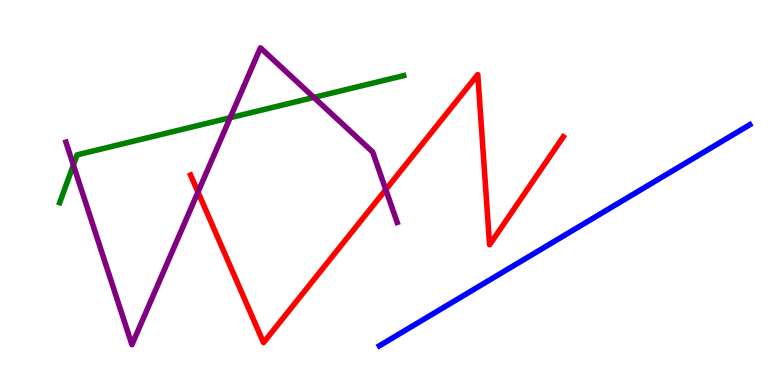[{'lines': ['blue', 'red'], 'intersections': []}, {'lines': ['green', 'red'], 'intersections': []}, {'lines': ['purple', 'red'], 'intersections': [{'x': 2.55, 'y': 5.01}, {'x': 4.98, 'y': 5.07}]}, {'lines': ['blue', 'green'], 'intersections': []}, {'lines': ['blue', 'purple'], 'intersections': []}, {'lines': ['green', 'purple'], 'intersections': [{'x': 0.947, 'y': 5.71}, {'x': 2.97, 'y': 6.94}, {'x': 4.05, 'y': 7.47}]}]